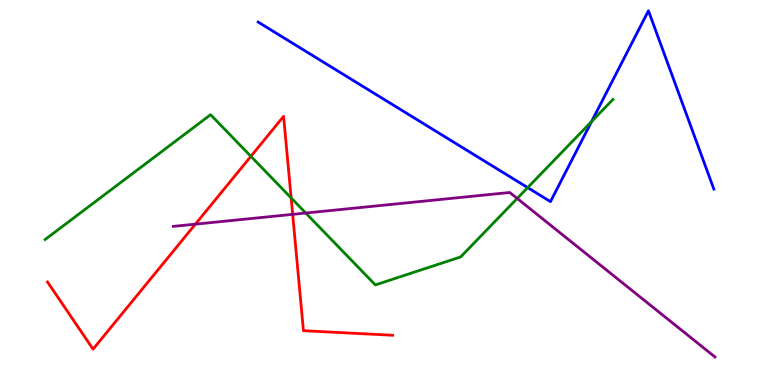[{'lines': ['blue', 'red'], 'intersections': []}, {'lines': ['green', 'red'], 'intersections': [{'x': 3.24, 'y': 5.94}, {'x': 3.76, 'y': 4.86}]}, {'lines': ['purple', 'red'], 'intersections': [{'x': 2.52, 'y': 4.18}, {'x': 3.78, 'y': 4.43}]}, {'lines': ['blue', 'green'], 'intersections': [{'x': 6.81, 'y': 5.13}, {'x': 7.63, 'y': 6.84}]}, {'lines': ['blue', 'purple'], 'intersections': []}, {'lines': ['green', 'purple'], 'intersections': [{'x': 3.95, 'y': 4.47}, {'x': 6.67, 'y': 4.85}]}]